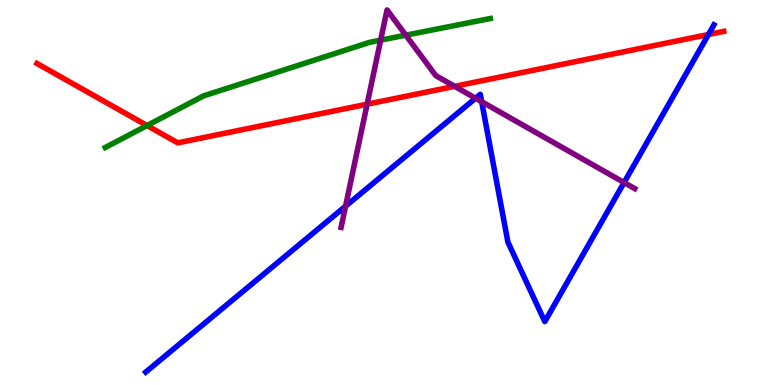[{'lines': ['blue', 'red'], 'intersections': [{'x': 9.14, 'y': 9.1}]}, {'lines': ['green', 'red'], 'intersections': [{'x': 1.9, 'y': 6.74}]}, {'lines': ['purple', 'red'], 'intersections': [{'x': 4.74, 'y': 7.29}, {'x': 5.87, 'y': 7.76}]}, {'lines': ['blue', 'green'], 'intersections': []}, {'lines': ['blue', 'purple'], 'intersections': [{'x': 4.46, 'y': 4.64}, {'x': 6.14, 'y': 7.45}, {'x': 6.22, 'y': 7.36}, {'x': 8.05, 'y': 5.26}]}, {'lines': ['green', 'purple'], 'intersections': [{'x': 4.91, 'y': 8.96}, {'x': 5.24, 'y': 9.09}]}]